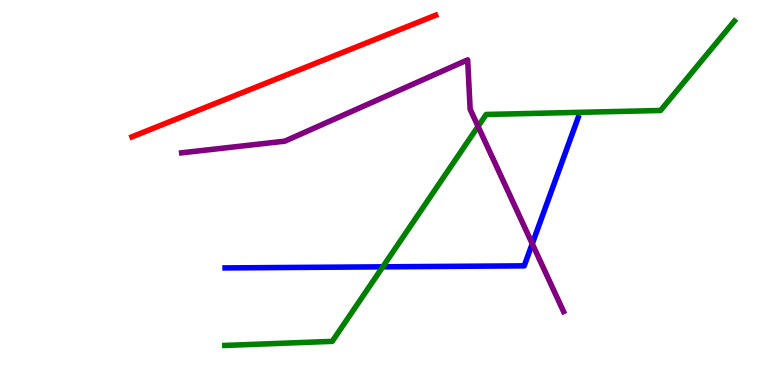[{'lines': ['blue', 'red'], 'intersections': []}, {'lines': ['green', 'red'], 'intersections': []}, {'lines': ['purple', 'red'], 'intersections': []}, {'lines': ['blue', 'green'], 'intersections': [{'x': 4.94, 'y': 3.07}]}, {'lines': ['blue', 'purple'], 'intersections': [{'x': 6.87, 'y': 3.67}]}, {'lines': ['green', 'purple'], 'intersections': [{'x': 6.17, 'y': 6.72}]}]